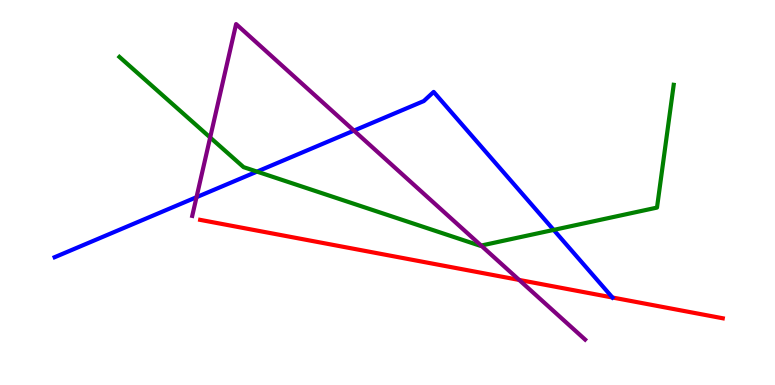[{'lines': ['blue', 'red'], 'intersections': [{'x': 7.9, 'y': 2.27}]}, {'lines': ['green', 'red'], 'intersections': []}, {'lines': ['purple', 'red'], 'intersections': [{'x': 6.7, 'y': 2.73}]}, {'lines': ['blue', 'green'], 'intersections': [{'x': 3.32, 'y': 5.54}, {'x': 7.14, 'y': 4.03}]}, {'lines': ['blue', 'purple'], 'intersections': [{'x': 2.54, 'y': 4.88}, {'x': 4.57, 'y': 6.61}]}, {'lines': ['green', 'purple'], 'intersections': [{'x': 2.71, 'y': 6.43}, {'x': 6.21, 'y': 3.62}]}]